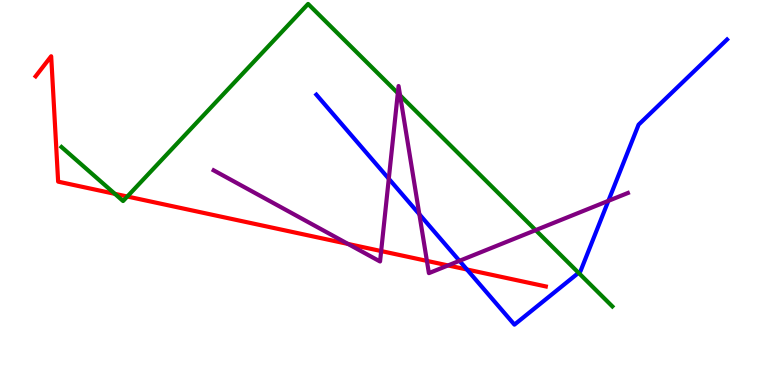[{'lines': ['blue', 'red'], 'intersections': [{'x': 6.02, 'y': 3.0}]}, {'lines': ['green', 'red'], 'intersections': [{'x': 1.48, 'y': 4.97}, {'x': 1.64, 'y': 4.9}]}, {'lines': ['purple', 'red'], 'intersections': [{'x': 4.49, 'y': 3.66}, {'x': 4.92, 'y': 3.48}, {'x': 5.51, 'y': 3.22}, {'x': 5.78, 'y': 3.11}]}, {'lines': ['blue', 'green'], 'intersections': [{'x': 7.47, 'y': 2.91}]}, {'lines': ['blue', 'purple'], 'intersections': [{'x': 5.02, 'y': 5.36}, {'x': 5.41, 'y': 4.44}, {'x': 5.93, 'y': 3.23}, {'x': 7.85, 'y': 4.78}]}, {'lines': ['green', 'purple'], 'intersections': [{'x': 5.13, 'y': 7.58}, {'x': 5.16, 'y': 7.52}, {'x': 6.91, 'y': 4.02}]}]